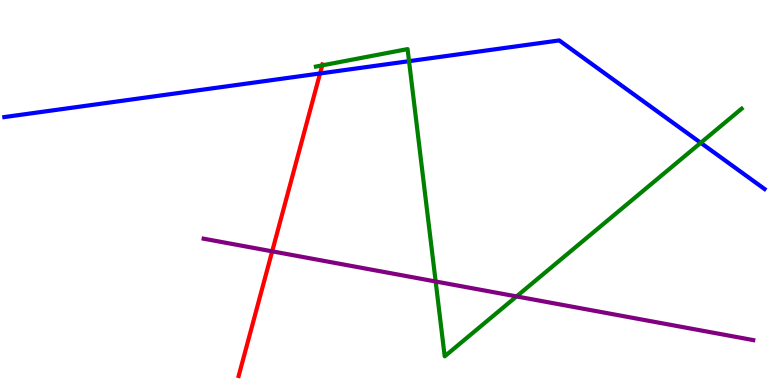[{'lines': ['blue', 'red'], 'intersections': [{'x': 4.13, 'y': 8.09}]}, {'lines': ['green', 'red'], 'intersections': [{'x': 4.16, 'y': 8.3}]}, {'lines': ['purple', 'red'], 'intersections': [{'x': 3.51, 'y': 3.47}]}, {'lines': ['blue', 'green'], 'intersections': [{'x': 5.28, 'y': 8.41}, {'x': 9.04, 'y': 6.29}]}, {'lines': ['blue', 'purple'], 'intersections': []}, {'lines': ['green', 'purple'], 'intersections': [{'x': 5.62, 'y': 2.69}, {'x': 6.66, 'y': 2.3}]}]